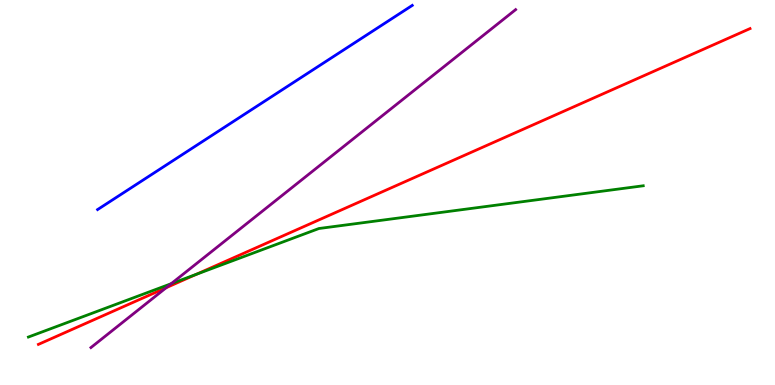[{'lines': ['blue', 'red'], 'intersections': []}, {'lines': ['green', 'red'], 'intersections': [{'x': 2.53, 'y': 2.87}]}, {'lines': ['purple', 'red'], 'intersections': [{'x': 2.14, 'y': 2.53}]}, {'lines': ['blue', 'green'], 'intersections': []}, {'lines': ['blue', 'purple'], 'intersections': []}, {'lines': ['green', 'purple'], 'intersections': [{'x': 2.21, 'y': 2.63}]}]